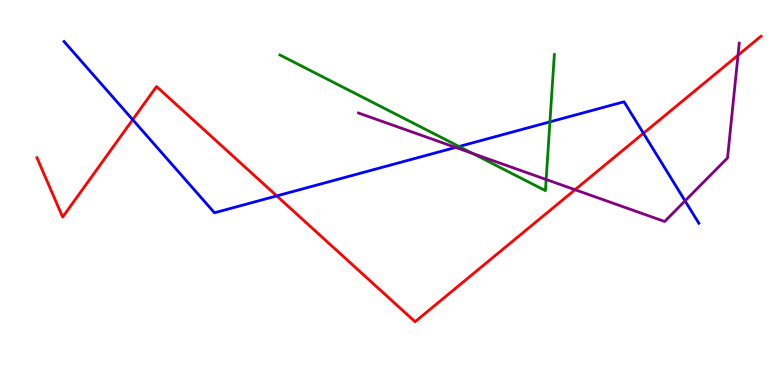[{'lines': ['blue', 'red'], 'intersections': [{'x': 1.71, 'y': 6.89}, {'x': 3.57, 'y': 4.91}, {'x': 8.3, 'y': 6.54}]}, {'lines': ['green', 'red'], 'intersections': []}, {'lines': ['purple', 'red'], 'intersections': [{'x': 7.42, 'y': 5.07}, {'x': 9.52, 'y': 8.57}]}, {'lines': ['blue', 'green'], 'intersections': [{'x': 5.92, 'y': 6.19}, {'x': 7.1, 'y': 6.83}]}, {'lines': ['blue', 'purple'], 'intersections': [{'x': 5.88, 'y': 6.17}, {'x': 8.84, 'y': 4.78}]}, {'lines': ['green', 'purple'], 'intersections': [{'x': 6.1, 'y': 6.01}, {'x': 7.05, 'y': 5.34}]}]